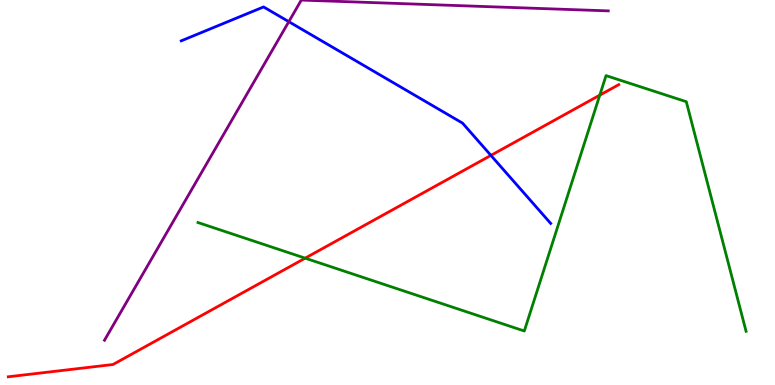[{'lines': ['blue', 'red'], 'intersections': [{'x': 6.33, 'y': 5.96}]}, {'lines': ['green', 'red'], 'intersections': [{'x': 3.94, 'y': 3.29}, {'x': 7.74, 'y': 7.53}]}, {'lines': ['purple', 'red'], 'intersections': []}, {'lines': ['blue', 'green'], 'intersections': []}, {'lines': ['blue', 'purple'], 'intersections': [{'x': 3.73, 'y': 9.44}]}, {'lines': ['green', 'purple'], 'intersections': []}]